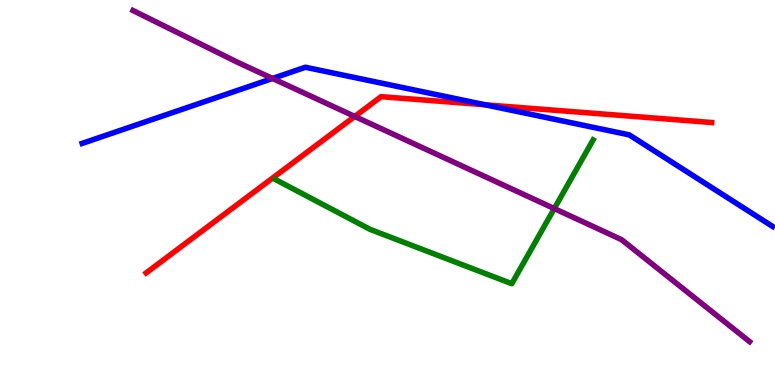[{'lines': ['blue', 'red'], 'intersections': [{'x': 6.26, 'y': 7.28}]}, {'lines': ['green', 'red'], 'intersections': []}, {'lines': ['purple', 'red'], 'intersections': [{'x': 4.58, 'y': 6.98}]}, {'lines': ['blue', 'green'], 'intersections': []}, {'lines': ['blue', 'purple'], 'intersections': [{'x': 3.52, 'y': 7.96}]}, {'lines': ['green', 'purple'], 'intersections': [{'x': 7.15, 'y': 4.58}]}]